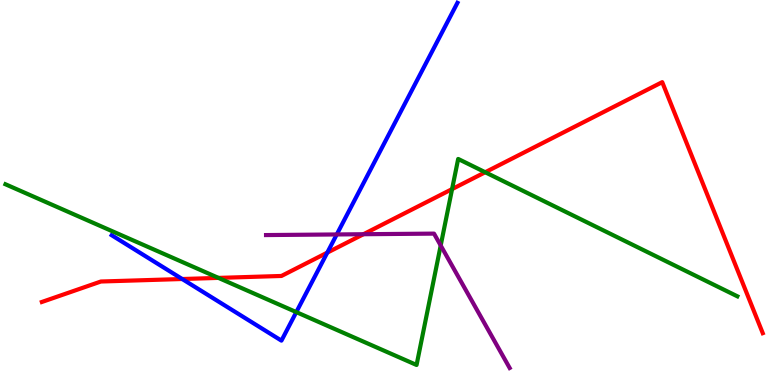[{'lines': ['blue', 'red'], 'intersections': [{'x': 2.35, 'y': 2.75}, {'x': 4.22, 'y': 3.44}]}, {'lines': ['green', 'red'], 'intersections': [{'x': 2.82, 'y': 2.78}, {'x': 5.83, 'y': 5.09}, {'x': 6.26, 'y': 5.53}]}, {'lines': ['purple', 'red'], 'intersections': [{'x': 4.69, 'y': 3.92}]}, {'lines': ['blue', 'green'], 'intersections': [{'x': 3.82, 'y': 1.89}]}, {'lines': ['blue', 'purple'], 'intersections': [{'x': 4.35, 'y': 3.91}]}, {'lines': ['green', 'purple'], 'intersections': [{'x': 5.69, 'y': 3.62}]}]